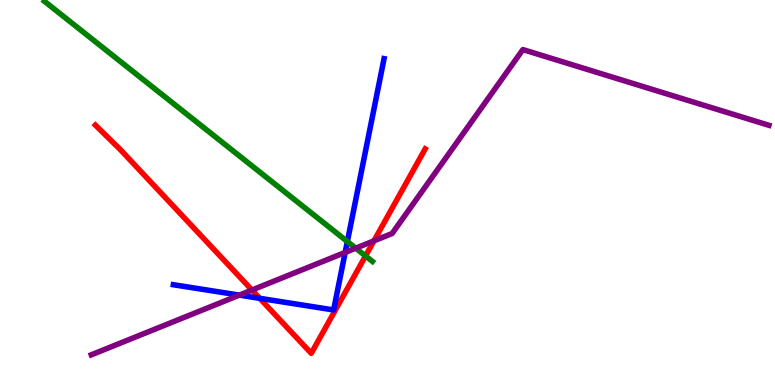[{'lines': ['blue', 'red'], 'intersections': [{'x': 3.35, 'y': 2.25}]}, {'lines': ['green', 'red'], 'intersections': [{'x': 4.72, 'y': 3.35}]}, {'lines': ['purple', 'red'], 'intersections': [{'x': 3.25, 'y': 2.47}, {'x': 4.83, 'y': 3.74}]}, {'lines': ['blue', 'green'], 'intersections': [{'x': 4.48, 'y': 3.73}]}, {'lines': ['blue', 'purple'], 'intersections': [{'x': 3.09, 'y': 2.33}, {'x': 4.45, 'y': 3.44}]}, {'lines': ['green', 'purple'], 'intersections': [{'x': 4.59, 'y': 3.55}]}]